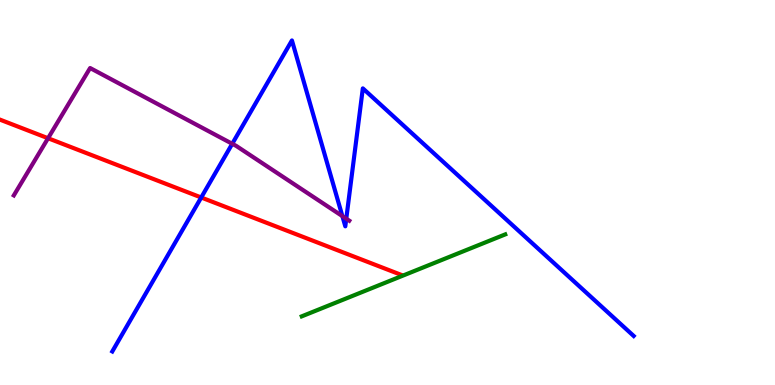[{'lines': ['blue', 'red'], 'intersections': [{'x': 2.6, 'y': 4.87}]}, {'lines': ['green', 'red'], 'intersections': []}, {'lines': ['purple', 'red'], 'intersections': [{'x': 0.62, 'y': 6.41}]}, {'lines': ['blue', 'green'], 'intersections': []}, {'lines': ['blue', 'purple'], 'intersections': [{'x': 3.0, 'y': 6.27}, {'x': 4.42, 'y': 4.39}, {'x': 4.47, 'y': 4.32}]}, {'lines': ['green', 'purple'], 'intersections': []}]